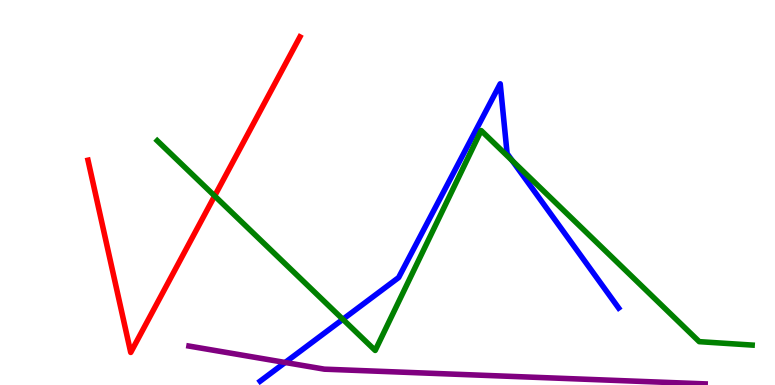[{'lines': ['blue', 'red'], 'intersections': []}, {'lines': ['green', 'red'], 'intersections': [{'x': 2.77, 'y': 4.91}]}, {'lines': ['purple', 'red'], 'intersections': []}, {'lines': ['blue', 'green'], 'intersections': [{'x': 4.42, 'y': 1.71}, {'x': 6.61, 'y': 5.83}]}, {'lines': ['blue', 'purple'], 'intersections': [{'x': 3.68, 'y': 0.585}]}, {'lines': ['green', 'purple'], 'intersections': []}]